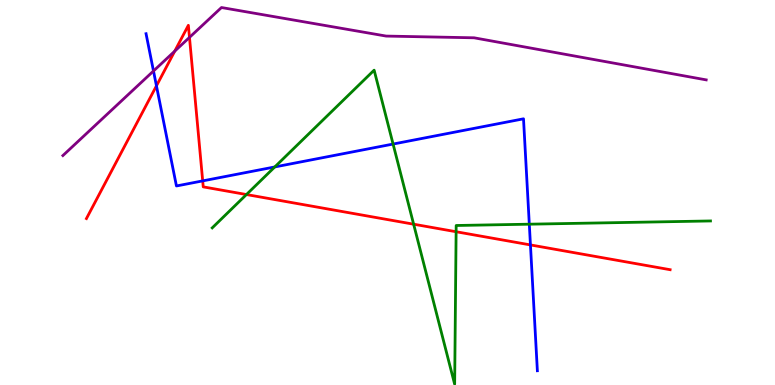[{'lines': ['blue', 'red'], 'intersections': [{'x': 2.02, 'y': 7.77}, {'x': 2.62, 'y': 5.3}, {'x': 6.84, 'y': 3.64}]}, {'lines': ['green', 'red'], 'intersections': [{'x': 3.18, 'y': 4.95}, {'x': 5.34, 'y': 4.18}, {'x': 5.89, 'y': 3.98}]}, {'lines': ['purple', 'red'], 'intersections': [{'x': 2.25, 'y': 8.67}, {'x': 2.44, 'y': 9.03}]}, {'lines': ['blue', 'green'], 'intersections': [{'x': 3.55, 'y': 5.66}, {'x': 5.07, 'y': 6.26}, {'x': 6.83, 'y': 4.18}]}, {'lines': ['blue', 'purple'], 'intersections': [{'x': 1.98, 'y': 8.16}]}, {'lines': ['green', 'purple'], 'intersections': []}]